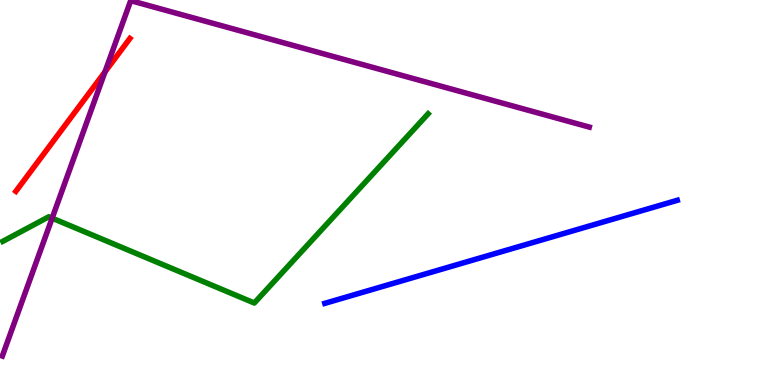[{'lines': ['blue', 'red'], 'intersections': []}, {'lines': ['green', 'red'], 'intersections': []}, {'lines': ['purple', 'red'], 'intersections': [{'x': 1.35, 'y': 8.13}]}, {'lines': ['blue', 'green'], 'intersections': []}, {'lines': ['blue', 'purple'], 'intersections': []}, {'lines': ['green', 'purple'], 'intersections': [{'x': 0.673, 'y': 4.33}]}]